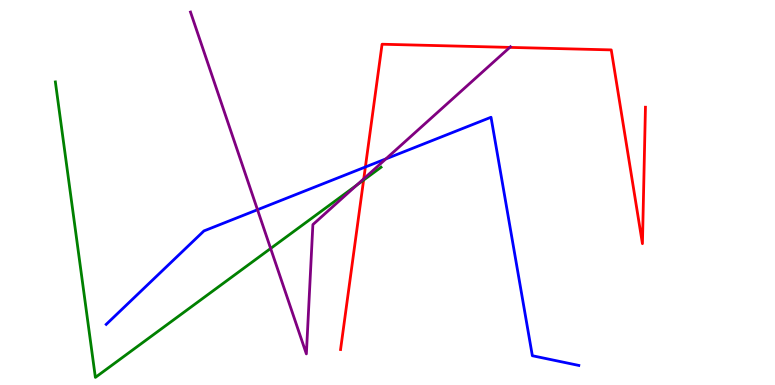[{'lines': ['blue', 'red'], 'intersections': [{'x': 4.71, 'y': 5.66}]}, {'lines': ['green', 'red'], 'intersections': [{'x': 4.69, 'y': 5.32}]}, {'lines': ['purple', 'red'], 'intersections': [{'x': 4.69, 'y': 5.36}, {'x': 6.58, 'y': 8.77}]}, {'lines': ['blue', 'green'], 'intersections': []}, {'lines': ['blue', 'purple'], 'intersections': [{'x': 3.32, 'y': 4.55}, {'x': 4.98, 'y': 5.87}]}, {'lines': ['green', 'purple'], 'intersections': [{'x': 3.49, 'y': 3.55}, {'x': 4.6, 'y': 5.19}]}]